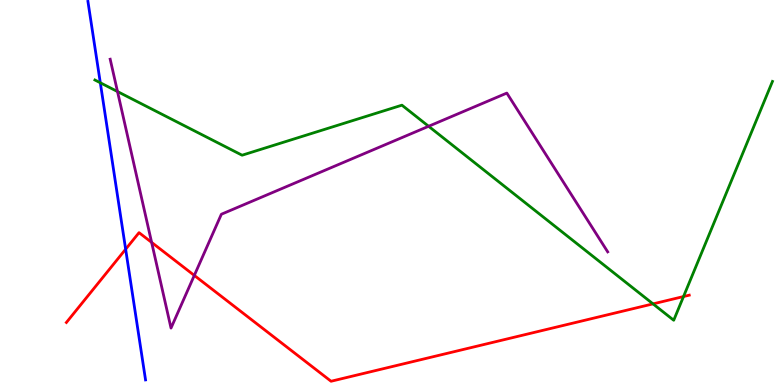[{'lines': ['blue', 'red'], 'intersections': [{'x': 1.62, 'y': 3.53}]}, {'lines': ['green', 'red'], 'intersections': [{'x': 8.43, 'y': 2.11}, {'x': 8.82, 'y': 2.3}]}, {'lines': ['purple', 'red'], 'intersections': [{'x': 1.96, 'y': 3.7}, {'x': 2.51, 'y': 2.85}]}, {'lines': ['blue', 'green'], 'intersections': [{'x': 1.29, 'y': 7.85}]}, {'lines': ['blue', 'purple'], 'intersections': []}, {'lines': ['green', 'purple'], 'intersections': [{'x': 1.52, 'y': 7.62}, {'x': 5.53, 'y': 6.72}]}]